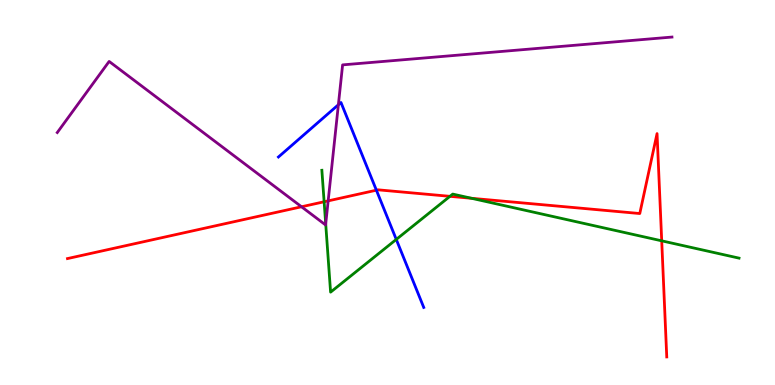[{'lines': ['blue', 'red'], 'intersections': [{'x': 4.86, 'y': 5.06}]}, {'lines': ['green', 'red'], 'intersections': [{'x': 4.18, 'y': 4.76}, {'x': 5.81, 'y': 4.9}, {'x': 6.08, 'y': 4.85}, {'x': 8.54, 'y': 3.74}]}, {'lines': ['purple', 'red'], 'intersections': [{'x': 3.89, 'y': 4.63}, {'x': 4.23, 'y': 4.78}]}, {'lines': ['blue', 'green'], 'intersections': [{'x': 5.11, 'y': 3.78}]}, {'lines': ['blue', 'purple'], 'intersections': [{'x': 4.37, 'y': 7.28}]}, {'lines': ['green', 'purple'], 'intersections': [{'x': 4.2, 'y': 4.18}]}]